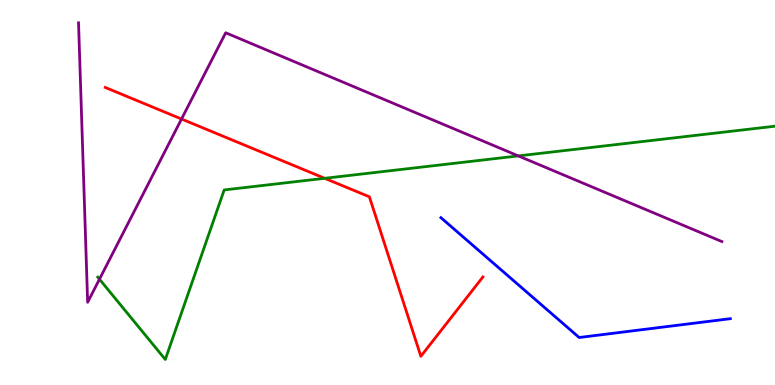[{'lines': ['blue', 'red'], 'intersections': []}, {'lines': ['green', 'red'], 'intersections': [{'x': 4.19, 'y': 5.37}]}, {'lines': ['purple', 'red'], 'intersections': [{'x': 2.34, 'y': 6.91}]}, {'lines': ['blue', 'green'], 'intersections': []}, {'lines': ['blue', 'purple'], 'intersections': []}, {'lines': ['green', 'purple'], 'intersections': [{'x': 1.28, 'y': 2.75}, {'x': 6.69, 'y': 5.95}]}]